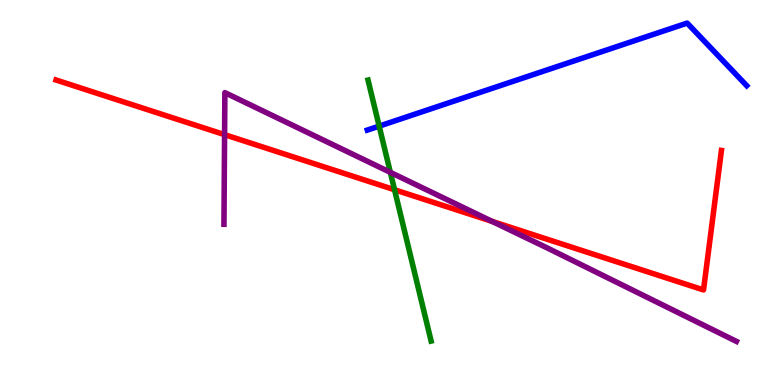[{'lines': ['blue', 'red'], 'intersections': []}, {'lines': ['green', 'red'], 'intersections': [{'x': 5.09, 'y': 5.07}]}, {'lines': ['purple', 'red'], 'intersections': [{'x': 2.9, 'y': 6.5}, {'x': 6.35, 'y': 4.25}]}, {'lines': ['blue', 'green'], 'intersections': [{'x': 4.89, 'y': 6.72}]}, {'lines': ['blue', 'purple'], 'intersections': []}, {'lines': ['green', 'purple'], 'intersections': [{'x': 5.04, 'y': 5.52}]}]